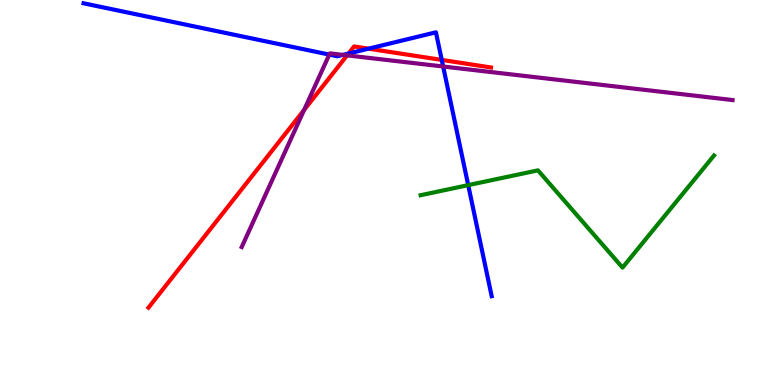[{'lines': ['blue', 'red'], 'intersections': [{'x': 4.5, 'y': 8.61}, {'x': 4.76, 'y': 8.74}, {'x': 5.7, 'y': 8.44}]}, {'lines': ['green', 'red'], 'intersections': []}, {'lines': ['purple', 'red'], 'intersections': [{'x': 3.92, 'y': 7.14}, {'x': 4.48, 'y': 8.56}]}, {'lines': ['blue', 'green'], 'intersections': [{'x': 6.04, 'y': 5.19}]}, {'lines': ['blue', 'purple'], 'intersections': [{'x': 4.25, 'y': 8.58}, {'x': 4.43, 'y': 8.57}, {'x': 5.72, 'y': 8.27}]}, {'lines': ['green', 'purple'], 'intersections': []}]